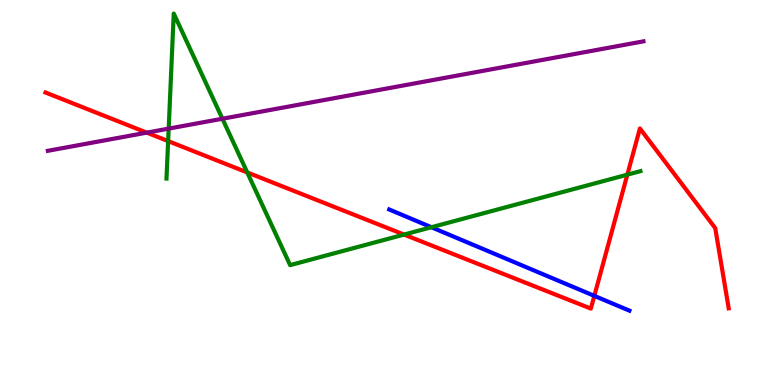[{'lines': ['blue', 'red'], 'intersections': [{'x': 7.67, 'y': 2.32}]}, {'lines': ['green', 'red'], 'intersections': [{'x': 2.17, 'y': 6.34}, {'x': 3.19, 'y': 5.52}, {'x': 5.21, 'y': 3.91}, {'x': 8.09, 'y': 5.46}]}, {'lines': ['purple', 'red'], 'intersections': [{'x': 1.89, 'y': 6.55}]}, {'lines': ['blue', 'green'], 'intersections': [{'x': 5.57, 'y': 4.1}]}, {'lines': ['blue', 'purple'], 'intersections': []}, {'lines': ['green', 'purple'], 'intersections': [{'x': 2.18, 'y': 6.66}, {'x': 2.87, 'y': 6.92}]}]